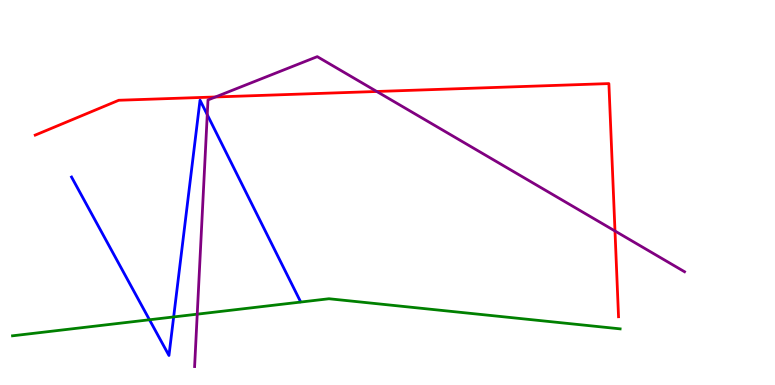[{'lines': ['blue', 'red'], 'intersections': []}, {'lines': ['green', 'red'], 'intersections': []}, {'lines': ['purple', 'red'], 'intersections': [{'x': 2.78, 'y': 7.48}, {'x': 4.86, 'y': 7.62}, {'x': 7.94, 'y': 4.0}]}, {'lines': ['blue', 'green'], 'intersections': [{'x': 1.93, 'y': 1.69}, {'x': 2.24, 'y': 1.77}]}, {'lines': ['blue', 'purple'], 'intersections': [{'x': 2.67, 'y': 7.02}]}, {'lines': ['green', 'purple'], 'intersections': [{'x': 2.54, 'y': 1.84}]}]